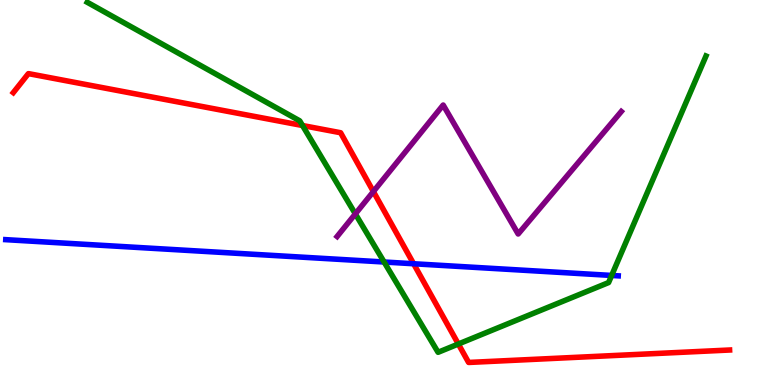[{'lines': ['blue', 'red'], 'intersections': [{'x': 5.34, 'y': 3.15}]}, {'lines': ['green', 'red'], 'intersections': [{'x': 3.9, 'y': 6.74}, {'x': 5.91, 'y': 1.06}]}, {'lines': ['purple', 'red'], 'intersections': [{'x': 4.82, 'y': 5.02}]}, {'lines': ['blue', 'green'], 'intersections': [{'x': 4.96, 'y': 3.19}, {'x': 7.89, 'y': 2.85}]}, {'lines': ['blue', 'purple'], 'intersections': []}, {'lines': ['green', 'purple'], 'intersections': [{'x': 4.59, 'y': 4.44}]}]